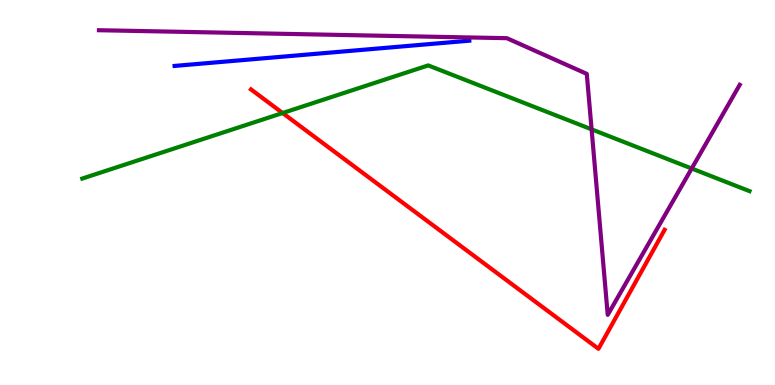[{'lines': ['blue', 'red'], 'intersections': []}, {'lines': ['green', 'red'], 'intersections': [{'x': 3.65, 'y': 7.06}]}, {'lines': ['purple', 'red'], 'intersections': []}, {'lines': ['blue', 'green'], 'intersections': []}, {'lines': ['blue', 'purple'], 'intersections': []}, {'lines': ['green', 'purple'], 'intersections': [{'x': 7.63, 'y': 6.64}, {'x': 8.93, 'y': 5.62}]}]